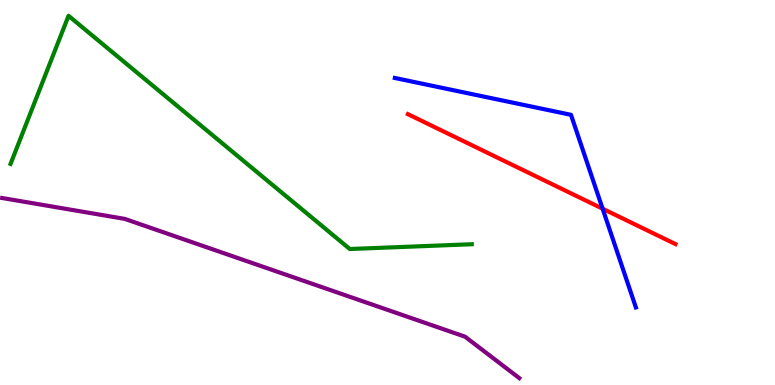[{'lines': ['blue', 'red'], 'intersections': [{'x': 7.78, 'y': 4.58}]}, {'lines': ['green', 'red'], 'intersections': []}, {'lines': ['purple', 'red'], 'intersections': []}, {'lines': ['blue', 'green'], 'intersections': []}, {'lines': ['blue', 'purple'], 'intersections': []}, {'lines': ['green', 'purple'], 'intersections': []}]